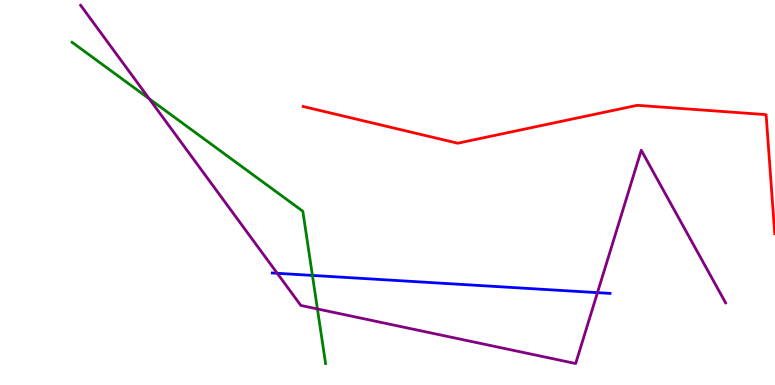[{'lines': ['blue', 'red'], 'intersections': []}, {'lines': ['green', 'red'], 'intersections': []}, {'lines': ['purple', 'red'], 'intersections': []}, {'lines': ['blue', 'green'], 'intersections': [{'x': 4.03, 'y': 2.85}]}, {'lines': ['blue', 'purple'], 'intersections': [{'x': 3.58, 'y': 2.9}, {'x': 7.71, 'y': 2.4}]}, {'lines': ['green', 'purple'], 'intersections': [{'x': 1.93, 'y': 7.43}, {'x': 4.1, 'y': 1.98}]}]